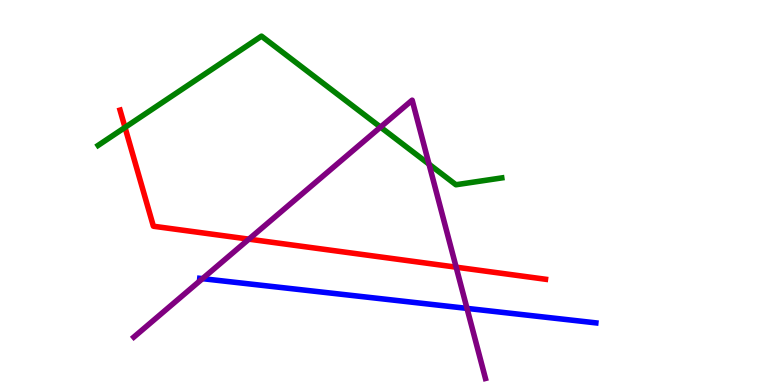[{'lines': ['blue', 'red'], 'intersections': []}, {'lines': ['green', 'red'], 'intersections': [{'x': 1.61, 'y': 6.69}]}, {'lines': ['purple', 'red'], 'intersections': [{'x': 3.21, 'y': 3.79}, {'x': 5.89, 'y': 3.06}]}, {'lines': ['blue', 'green'], 'intersections': []}, {'lines': ['blue', 'purple'], 'intersections': [{'x': 2.61, 'y': 2.76}, {'x': 6.03, 'y': 1.99}]}, {'lines': ['green', 'purple'], 'intersections': [{'x': 4.91, 'y': 6.7}, {'x': 5.54, 'y': 5.74}]}]